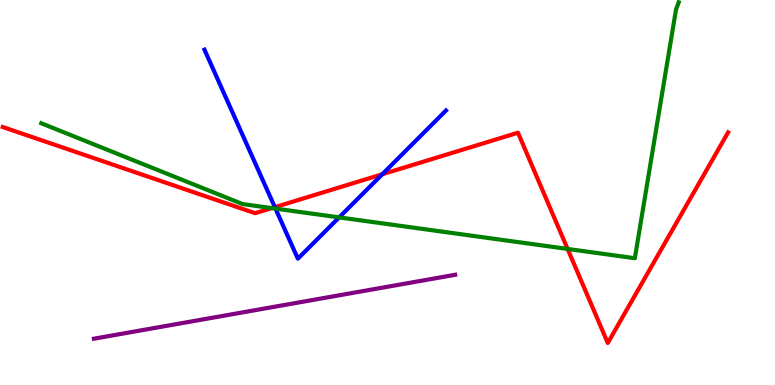[{'lines': ['blue', 'red'], 'intersections': [{'x': 3.55, 'y': 4.62}, {'x': 4.93, 'y': 5.47}]}, {'lines': ['green', 'red'], 'intersections': [{'x': 3.51, 'y': 4.59}, {'x': 7.32, 'y': 3.53}]}, {'lines': ['purple', 'red'], 'intersections': []}, {'lines': ['blue', 'green'], 'intersections': [{'x': 3.55, 'y': 4.58}, {'x': 4.38, 'y': 4.35}]}, {'lines': ['blue', 'purple'], 'intersections': []}, {'lines': ['green', 'purple'], 'intersections': []}]